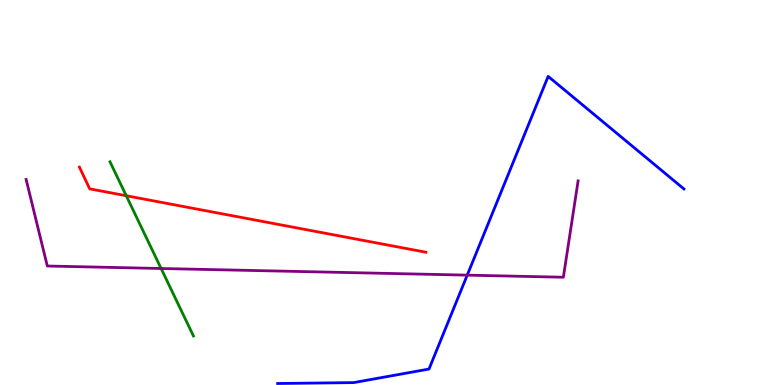[{'lines': ['blue', 'red'], 'intersections': []}, {'lines': ['green', 'red'], 'intersections': [{'x': 1.63, 'y': 4.92}]}, {'lines': ['purple', 'red'], 'intersections': []}, {'lines': ['blue', 'green'], 'intersections': []}, {'lines': ['blue', 'purple'], 'intersections': [{'x': 6.03, 'y': 2.85}]}, {'lines': ['green', 'purple'], 'intersections': [{'x': 2.08, 'y': 3.03}]}]